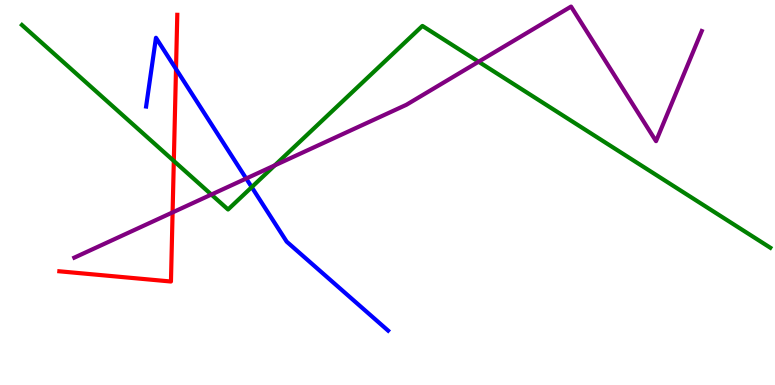[{'lines': ['blue', 'red'], 'intersections': [{'x': 2.27, 'y': 8.21}]}, {'lines': ['green', 'red'], 'intersections': [{'x': 2.24, 'y': 5.82}]}, {'lines': ['purple', 'red'], 'intersections': [{'x': 2.23, 'y': 4.48}]}, {'lines': ['blue', 'green'], 'intersections': [{'x': 3.25, 'y': 5.14}]}, {'lines': ['blue', 'purple'], 'intersections': [{'x': 3.18, 'y': 5.36}]}, {'lines': ['green', 'purple'], 'intersections': [{'x': 2.73, 'y': 4.95}, {'x': 3.55, 'y': 5.7}, {'x': 6.18, 'y': 8.4}]}]